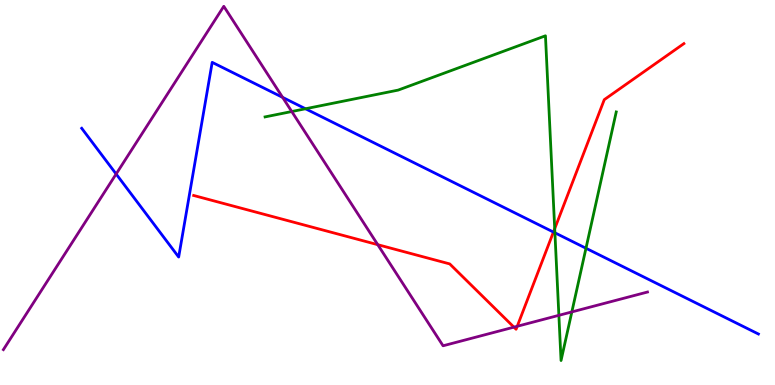[{'lines': ['blue', 'red'], 'intersections': [{'x': 7.14, 'y': 3.97}]}, {'lines': ['green', 'red'], 'intersections': [{'x': 7.16, 'y': 4.06}]}, {'lines': ['purple', 'red'], 'intersections': [{'x': 4.87, 'y': 3.64}, {'x': 6.63, 'y': 1.5}, {'x': 6.67, 'y': 1.53}]}, {'lines': ['blue', 'green'], 'intersections': [{'x': 3.94, 'y': 7.18}, {'x': 7.16, 'y': 3.95}, {'x': 7.56, 'y': 3.55}]}, {'lines': ['blue', 'purple'], 'intersections': [{'x': 1.5, 'y': 5.48}, {'x': 3.65, 'y': 7.47}]}, {'lines': ['green', 'purple'], 'intersections': [{'x': 3.76, 'y': 7.1}, {'x': 7.21, 'y': 1.81}, {'x': 7.38, 'y': 1.9}]}]